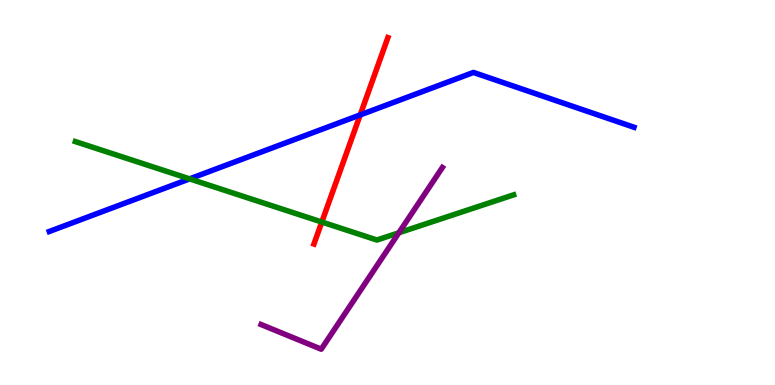[{'lines': ['blue', 'red'], 'intersections': [{'x': 4.65, 'y': 7.02}]}, {'lines': ['green', 'red'], 'intersections': [{'x': 4.15, 'y': 4.23}]}, {'lines': ['purple', 'red'], 'intersections': []}, {'lines': ['blue', 'green'], 'intersections': [{'x': 2.45, 'y': 5.35}]}, {'lines': ['blue', 'purple'], 'intersections': []}, {'lines': ['green', 'purple'], 'intersections': [{'x': 5.15, 'y': 3.95}]}]